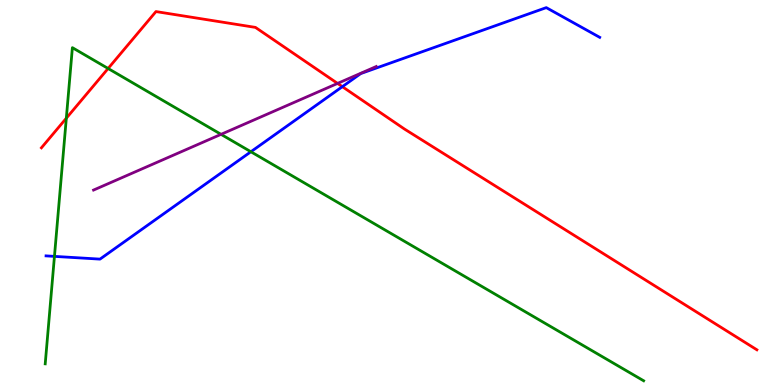[{'lines': ['blue', 'red'], 'intersections': [{'x': 4.42, 'y': 7.75}]}, {'lines': ['green', 'red'], 'intersections': [{'x': 0.856, 'y': 6.93}, {'x': 1.39, 'y': 8.22}]}, {'lines': ['purple', 'red'], 'intersections': [{'x': 4.36, 'y': 7.83}]}, {'lines': ['blue', 'green'], 'intersections': [{'x': 0.703, 'y': 3.34}, {'x': 3.24, 'y': 6.06}]}, {'lines': ['blue', 'purple'], 'intersections': []}, {'lines': ['green', 'purple'], 'intersections': [{'x': 2.85, 'y': 6.51}]}]